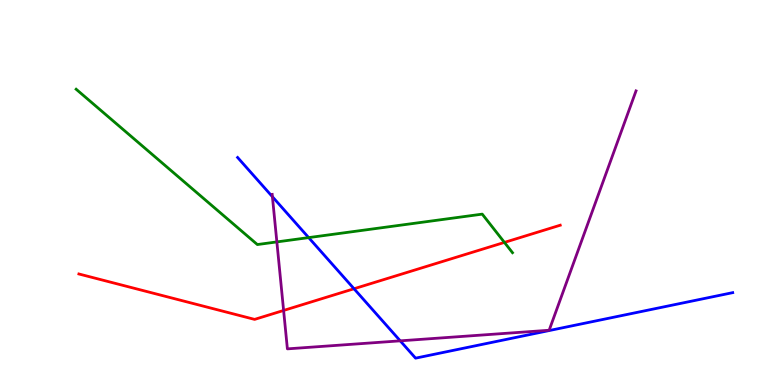[{'lines': ['blue', 'red'], 'intersections': [{'x': 4.57, 'y': 2.5}]}, {'lines': ['green', 'red'], 'intersections': [{'x': 6.51, 'y': 3.7}]}, {'lines': ['purple', 'red'], 'intersections': [{'x': 3.66, 'y': 1.94}]}, {'lines': ['blue', 'green'], 'intersections': [{'x': 3.98, 'y': 3.83}]}, {'lines': ['blue', 'purple'], 'intersections': [{'x': 3.51, 'y': 4.89}, {'x': 5.16, 'y': 1.15}]}, {'lines': ['green', 'purple'], 'intersections': [{'x': 3.57, 'y': 3.72}]}]